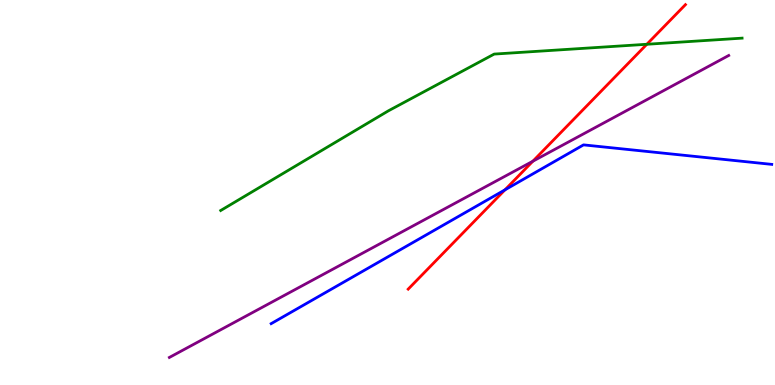[{'lines': ['blue', 'red'], 'intersections': [{'x': 6.52, 'y': 5.07}]}, {'lines': ['green', 'red'], 'intersections': [{'x': 8.35, 'y': 8.85}]}, {'lines': ['purple', 'red'], 'intersections': [{'x': 6.88, 'y': 5.81}]}, {'lines': ['blue', 'green'], 'intersections': []}, {'lines': ['blue', 'purple'], 'intersections': []}, {'lines': ['green', 'purple'], 'intersections': []}]